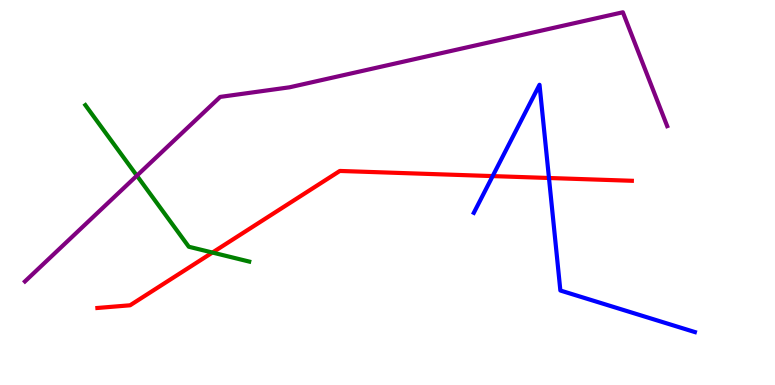[{'lines': ['blue', 'red'], 'intersections': [{'x': 6.36, 'y': 5.43}, {'x': 7.08, 'y': 5.38}]}, {'lines': ['green', 'red'], 'intersections': [{'x': 2.74, 'y': 3.44}]}, {'lines': ['purple', 'red'], 'intersections': []}, {'lines': ['blue', 'green'], 'intersections': []}, {'lines': ['blue', 'purple'], 'intersections': []}, {'lines': ['green', 'purple'], 'intersections': [{'x': 1.77, 'y': 5.44}]}]